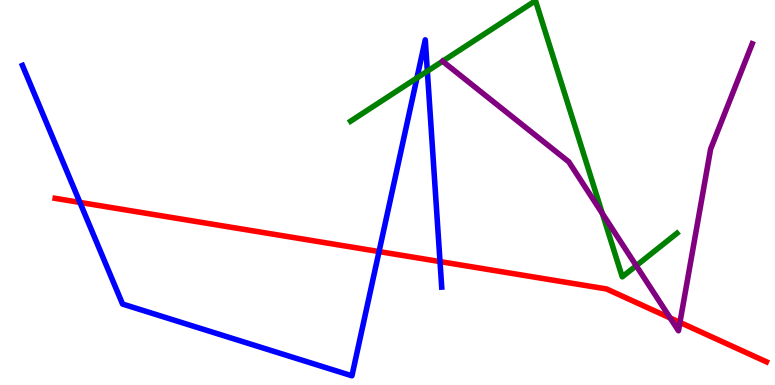[{'lines': ['blue', 'red'], 'intersections': [{'x': 1.03, 'y': 4.74}, {'x': 4.89, 'y': 3.47}, {'x': 5.68, 'y': 3.21}]}, {'lines': ['green', 'red'], 'intersections': []}, {'lines': ['purple', 'red'], 'intersections': [{'x': 8.65, 'y': 1.74}, {'x': 8.77, 'y': 1.63}]}, {'lines': ['blue', 'green'], 'intersections': [{'x': 5.38, 'y': 7.98}, {'x': 5.51, 'y': 8.15}]}, {'lines': ['blue', 'purple'], 'intersections': []}, {'lines': ['green', 'purple'], 'intersections': [{'x': 7.77, 'y': 4.45}, {'x': 8.21, 'y': 3.1}]}]